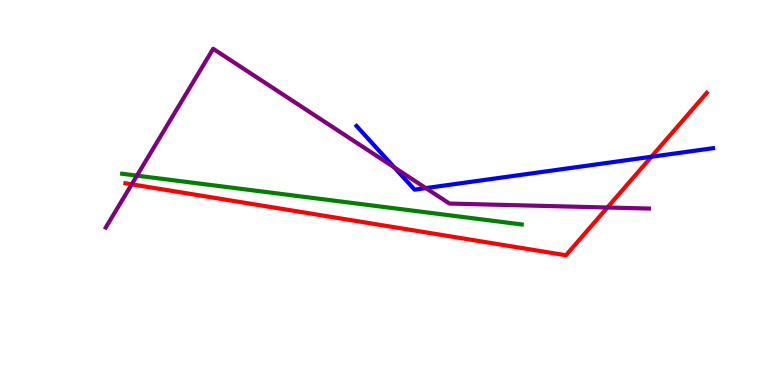[{'lines': ['blue', 'red'], 'intersections': [{'x': 8.4, 'y': 5.93}]}, {'lines': ['green', 'red'], 'intersections': []}, {'lines': ['purple', 'red'], 'intersections': [{'x': 1.7, 'y': 5.21}, {'x': 7.84, 'y': 4.61}]}, {'lines': ['blue', 'green'], 'intersections': []}, {'lines': ['blue', 'purple'], 'intersections': [{'x': 5.09, 'y': 5.65}, {'x': 5.49, 'y': 5.11}]}, {'lines': ['green', 'purple'], 'intersections': [{'x': 1.77, 'y': 5.44}]}]